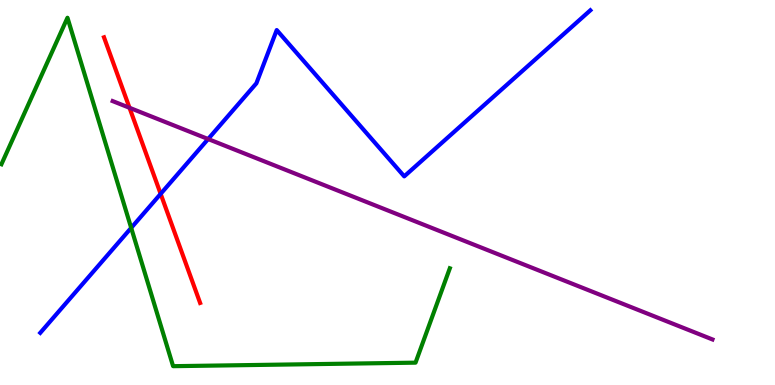[{'lines': ['blue', 'red'], 'intersections': [{'x': 2.07, 'y': 4.96}]}, {'lines': ['green', 'red'], 'intersections': []}, {'lines': ['purple', 'red'], 'intersections': [{'x': 1.67, 'y': 7.2}]}, {'lines': ['blue', 'green'], 'intersections': [{'x': 1.69, 'y': 4.08}]}, {'lines': ['blue', 'purple'], 'intersections': [{'x': 2.69, 'y': 6.39}]}, {'lines': ['green', 'purple'], 'intersections': []}]